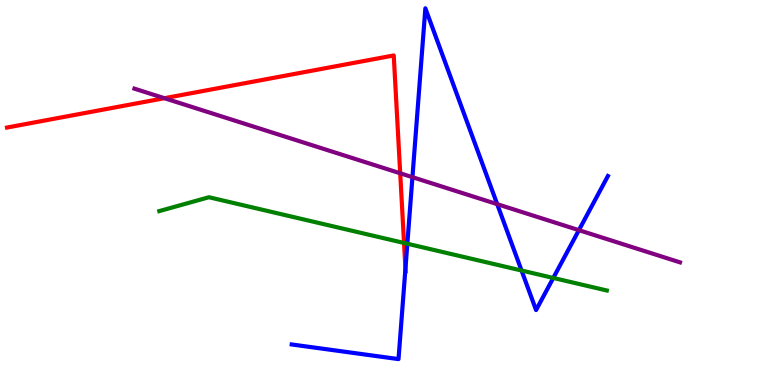[{'lines': ['blue', 'red'], 'intersections': [{'x': 5.23, 'y': 3.02}]}, {'lines': ['green', 'red'], 'intersections': [{'x': 5.21, 'y': 3.69}]}, {'lines': ['purple', 'red'], 'intersections': [{'x': 2.12, 'y': 7.45}, {'x': 5.16, 'y': 5.5}]}, {'lines': ['blue', 'green'], 'intersections': [{'x': 5.26, 'y': 3.67}, {'x': 6.73, 'y': 2.97}, {'x': 7.14, 'y': 2.78}]}, {'lines': ['blue', 'purple'], 'intersections': [{'x': 5.32, 'y': 5.4}, {'x': 6.42, 'y': 4.7}, {'x': 7.47, 'y': 4.02}]}, {'lines': ['green', 'purple'], 'intersections': []}]